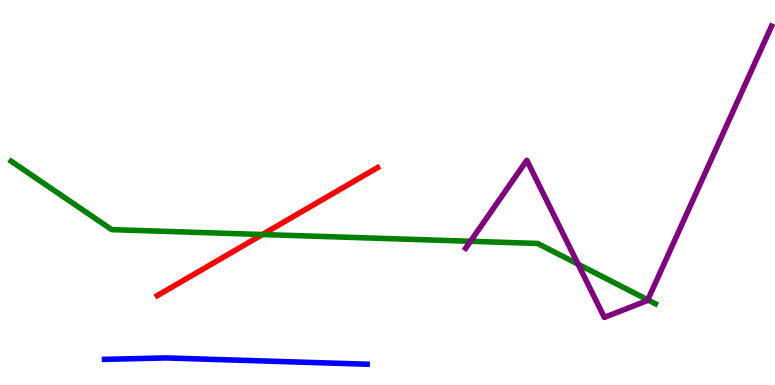[{'lines': ['blue', 'red'], 'intersections': []}, {'lines': ['green', 'red'], 'intersections': [{'x': 3.39, 'y': 3.91}]}, {'lines': ['purple', 'red'], 'intersections': []}, {'lines': ['blue', 'green'], 'intersections': []}, {'lines': ['blue', 'purple'], 'intersections': []}, {'lines': ['green', 'purple'], 'intersections': [{'x': 6.07, 'y': 3.73}, {'x': 7.46, 'y': 3.14}, {'x': 8.36, 'y': 2.21}]}]